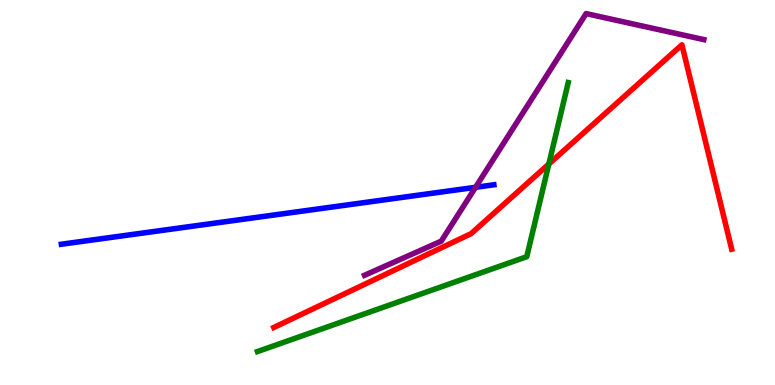[{'lines': ['blue', 'red'], 'intersections': []}, {'lines': ['green', 'red'], 'intersections': [{'x': 7.08, 'y': 5.74}]}, {'lines': ['purple', 'red'], 'intersections': []}, {'lines': ['blue', 'green'], 'intersections': []}, {'lines': ['blue', 'purple'], 'intersections': [{'x': 6.14, 'y': 5.13}]}, {'lines': ['green', 'purple'], 'intersections': []}]